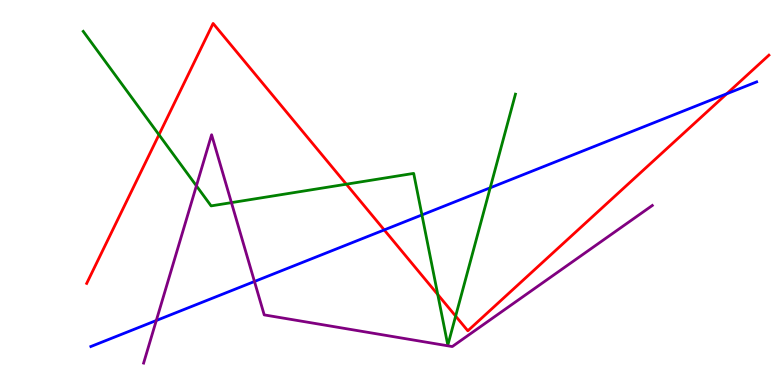[{'lines': ['blue', 'red'], 'intersections': [{'x': 4.96, 'y': 4.03}, {'x': 9.38, 'y': 7.56}]}, {'lines': ['green', 'red'], 'intersections': [{'x': 2.05, 'y': 6.5}, {'x': 4.47, 'y': 5.22}, {'x': 5.65, 'y': 2.35}, {'x': 5.88, 'y': 1.79}]}, {'lines': ['purple', 'red'], 'intersections': []}, {'lines': ['blue', 'green'], 'intersections': [{'x': 5.44, 'y': 4.42}, {'x': 6.33, 'y': 5.12}]}, {'lines': ['blue', 'purple'], 'intersections': [{'x': 2.02, 'y': 1.68}, {'x': 3.28, 'y': 2.69}]}, {'lines': ['green', 'purple'], 'intersections': [{'x': 2.53, 'y': 5.17}, {'x': 2.99, 'y': 4.74}]}]